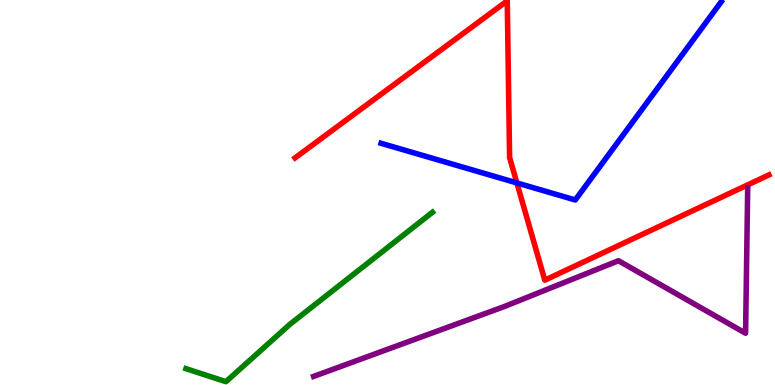[{'lines': ['blue', 'red'], 'intersections': [{'x': 6.67, 'y': 5.25}]}, {'lines': ['green', 'red'], 'intersections': []}, {'lines': ['purple', 'red'], 'intersections': []}, {'lines': ['blue', 'green'], 'intersections': []}, {'lines': ['blue', 'purple'], 'intersections': []}, {'lines': ['green', 'purple'], 'intersections': []}]